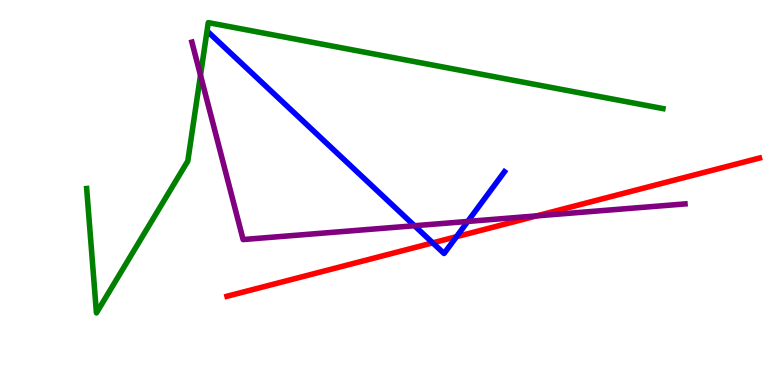[{'lines': ['blue', 'red'], 'intersections': [{'x': 5.58, 'y': 3.69}, {'x': 5.89, 'y': 3.85}]}, {'lines': ['green', 'red'], 'intersections': []}, {'lines': ['purple', 'red'], 'intersections': [{'x': 6.92, 'y': 4.39}]}, {'lines': ['blue', 'green'], 'intersections': []}, {'lines': ['blue', 'purple'], 'intersections': [{'x': 5.35, 'y': 4.14}, {'x': 6.04, 'y': 4.25}]}, {'lines': ['green', 'purple'], 'intersections': [{'x': 2.59, 'y': 8.05}]}]